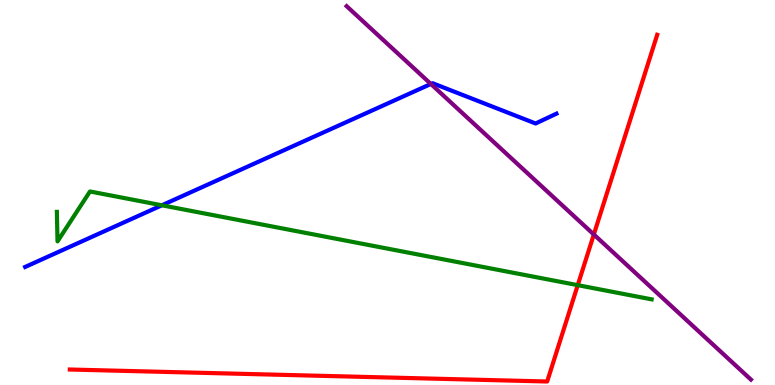[{'lines': ['blue', 'red'], 'intersections': []}, {'lines': ['green', 'red'], 'intersections': [{'x': 7.45, 'y': 2.59}]}, {'lines': ['purple', 'red'], 'intersections': [{'x': 7.66, 'y': 3.91}]}, {'lines': ['blue', 'green'], 'intersections': [{'x': 2.09, 'y': 4.67}]}, {'lines': ['blue', 'purple'], 'intersections': [{'x': 5.56, 'y': 7.82}]}, {'lines': ['green', 'purple'], 'intersections': []}]